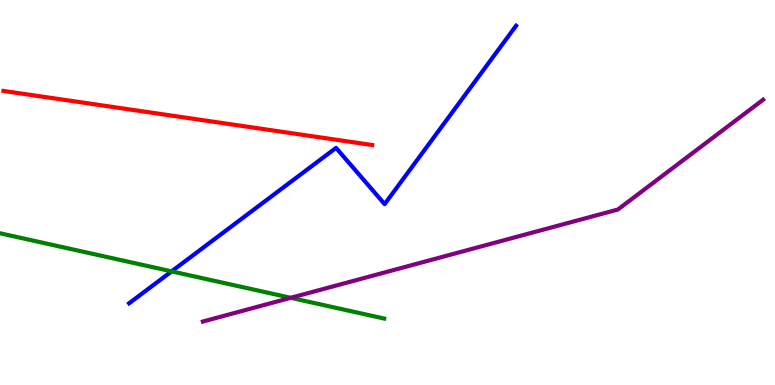[{'lines': ['blue', 'red'], 'intersections': []}, {'lines': ['green', 'red'], 'intersections': []}, {'lines': ['purple', 'red'], 'intersections': []}, {'lines': ['blue', 'green'], 'intersections': [{'x': 2.21, 'y': 2.95}]}, {'lines': ['blue', 'purple'], 'intersections': []}, {'lines': ['green', 'purple'], 'intersections': [{'x': 3.75, 'y': 2.26}]}]